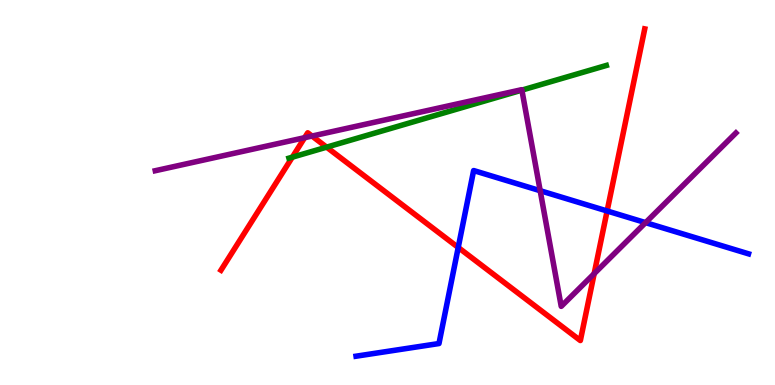[{'lines': ['blue', 'red'], 'intersections': [{'x': 5.91, 'y': 3.57}, {'x': 7.83, 'y': 4.52}]}, {'lines': ['green', 'red'], 'intersections': [{'x': 3.77, 'y': 5.92}, {'x': 4.21, 'y': 6.18}]}, {'lines': ['purple', 'red'], 'intersections': [{'x': 3.93, 'y': 6.42}, {'x': 4.03, 'y': 6.47}, {'x': 7.67, 'y': 2.89}]}, {'lines': ['blue', 'green'], 'intersections': []}, {'lines': ['blue', 'purple'], 'intersections': [{'x': 6.97, 'y': 5.05}, {'x': 8.33, 'y': 4.22}]}, {'lines': ['green', 'purple'], 'intersections': [{'x': 6.73, 'y': 7.66}]}]